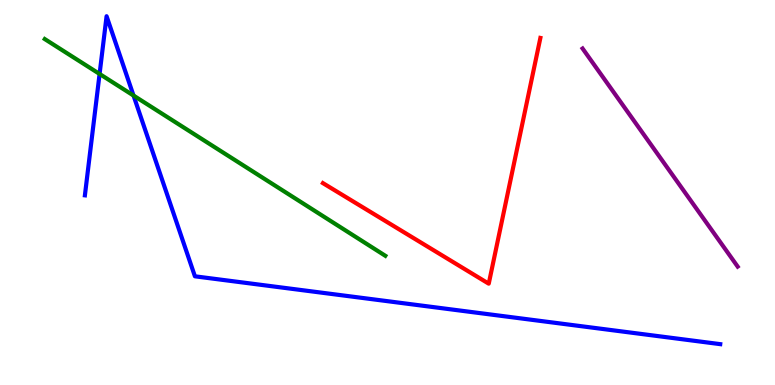[{'lines': ['blue', 'red'], 'intersections': []}, {'lines': ['green', 'red'], 'intersections': []}, {'lines': ['purple', 'red'], 'intersections': []}, {'lines': ['blue', 'green'], 'intersections': [{'x': 1.28, 'y': 8.08}, {'x': 1.72, 'y': 7.52}]}, {'lines': ['blue', 'purple'], 'intersections': []}, {'lines': ['green', 'purple'], 'intersections': []}]